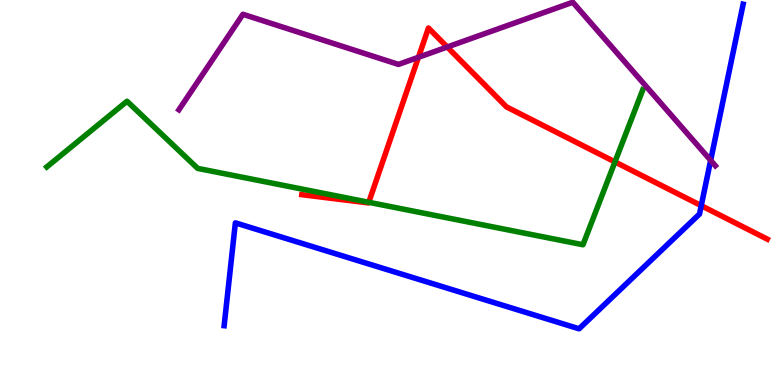[{'lines': ['blue', 'red'], 'intersections': [{'x': 9.05, 'y': 4.66}]}, {'lines': ['green', 'red'], 'intersections': [{'x': 4.76, 'y': 4.75}, {'x': 7.93, 'y': 5.79}]}, {'lines': ['purple', 'red'], 'intersections': [{'x': 5.4, 'y': 8.51}, {'x': 5.77, 'y': 8.78}]}, {'lines': ['blue', 'green'], 'intersections': []}, {'lines': ['blue', 'purple'], 'intersections': [{'x': 9.17, 'y': 5.83}]}, {'lines': ['green', 'purple'], 'intersections': []}]